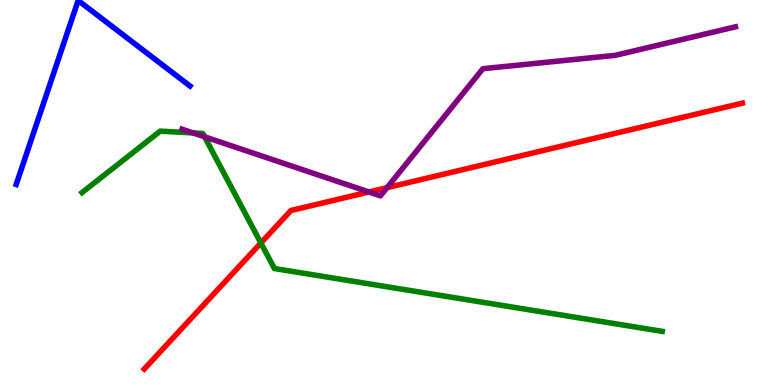[{'lines': ['blue', 'red'], 'intersections': []}, {'lines': ['green', 'red'], 'intersections': [{'x': 3.37, 'y': 3.69}]}, {'lines': ['purple', 'red'], 'intersections': [{'x': 4.76, 'y': 5.01}, {'x': 4.99, 'y': 5.13}]}, {'lines': ['blue', 'green'], 'intersections': []}, {'lines': ['blue', 'purple'], 'intersections': []}, {'lines': ['green', 'purple'], 'intersections': [{'x': 2.49, 'y': 6.55}, {'x': 2.64, 'y': 6.45}]}]